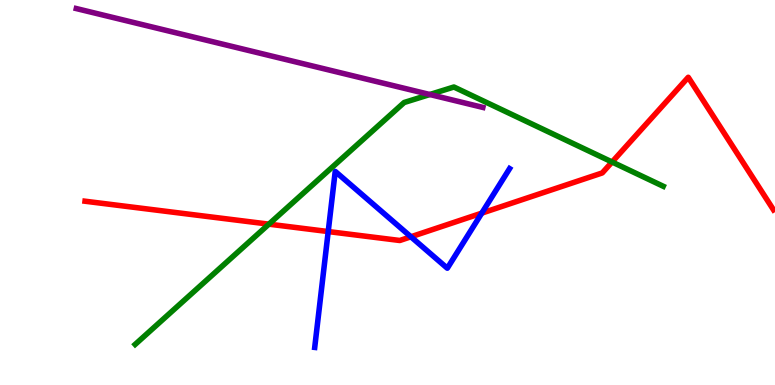[{'lines': ['blue', 'red'], 'intersections': [{'x': 4.24, 'y': 3.99}, {'x': 5.3, 'y': 3.85}, {'x': 6.22, 'y': 4.46}]}, {'lines': ['green', 'red'], 'intersections': [{'x': 3.47, 'y': 4.18}, {'x': 7.9, 'y': 5.79}]}, {'lines': ['purple', 'red'], 'intersections': []}, {'lines': ['blue', 'green'], 'intersections': []}, {'lines': ['blue', 'purple'], 'intersections': []}, {'lines': ['green', 'purple'], 'intersections': [{'x': 5.55, 'y': 7.55}]}]